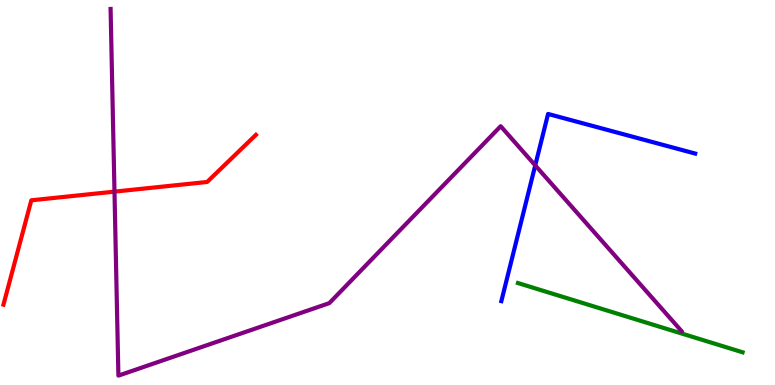[{'lines': ['blue', 'red'], 'intersections': []}, {'lines': ['green', 'red'], 'intersections': []}, {'lines': ['purple', 'red'], 'intersections': [{'x': 1.48, 'y': 5.02}]}, {'lines': ['blue', 'green'], 'intersections': []}, {'lines': ['blue', 'purple'], 'intersections': [{'x': 6.91, 'y': 5.7}]}, {'lines': ['green', 'purple'], 'intersections': []}]